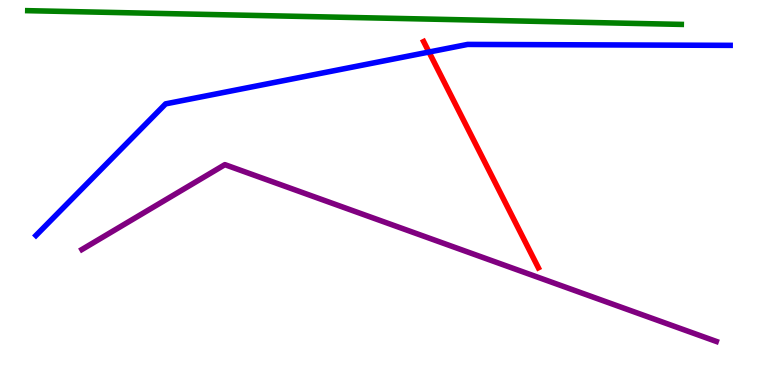[{'lines': ['blue', 'red'], 'intersections': [{'x': 5.53, 'y': 8.65}]}, {'lines': ['green', 'red'], 'intersections': []}, {'lines': ['purple', 'red'], 'intersections': []}, {'lines': ['blue', 'green'], 'intersections': []}, {'lines': ['blue', 'purple'], 'intersections': []}, {'lines': ['green', 'purple'], 'intersections': []}]